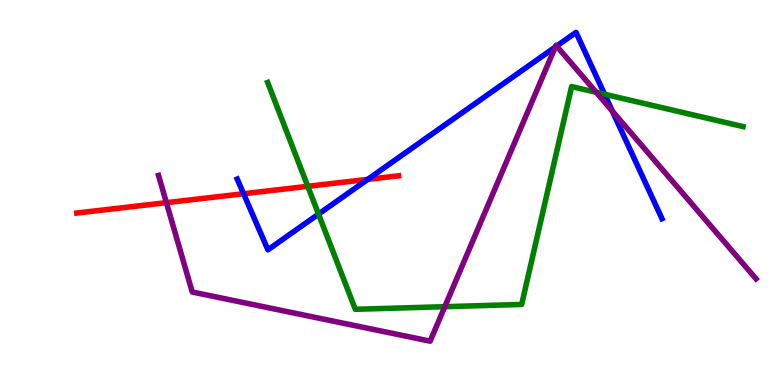[{'lines': ['blue', 'red'], 'intersections': [{'x': 3.14, 'y': 4.97}, {'x': 4.75, 'y': 5.34}]}, {'lines': ['green', 'red'], 'intersections': [{'x': 3.97, 'y': 5.16}]}, {'lines': ['purple', 'red'], 'intersections': [{'x': 2.15, 'y': 4.74}]}, {'lines': ['blue', 'green'], 'intersections': [{'x': 4.11, 'y': 4.44}, {'x': 7.8, 'y': 7.55}]}, {'lines': ['blue', 'purple'], 'intersections': [{'x': 7.16, 'y': 8.78}, {'x': 7.18, 'y': 8.8}, {'x': 7.9, 'y': 7.11}]}, {'lines': ['green', 'purple'], 'intersections': [{'x': 5.74, 'y': 2.03}, {'x': 7.69, 'y': 7.6}]}]